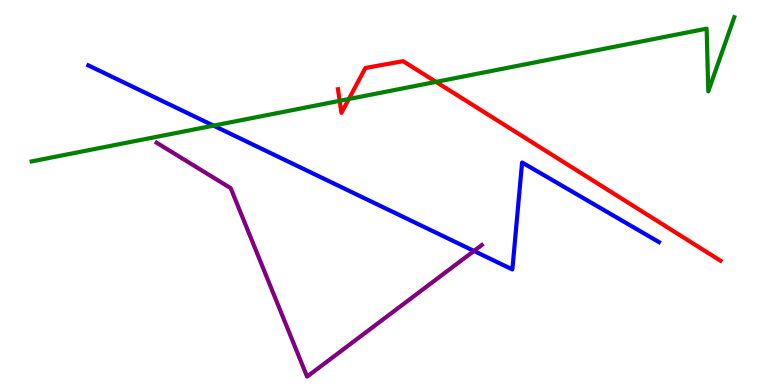[{'lines': ['blue', 'red'], 'intersections': []}, {'lines': ['green', 'red'], 'intersections': [{'x': 4.38, 'y': 7.38}, {'x': 4.5, 'y': 7.43}, {'x': 5.63, 'y': 7.87}]}, {'lines': ['purple', 'red'], 'intersections': []}, {'lines': ['blue', 'green'], 'intersections': [{'x': 2.76, 'y': 6.74}]}, {'lines': ['blue', 'purple'], 'intersections': [{'x': 6.12, 'y': 3.48}]}, {'lines': ['green', 'purple'], 'intersections': []}]